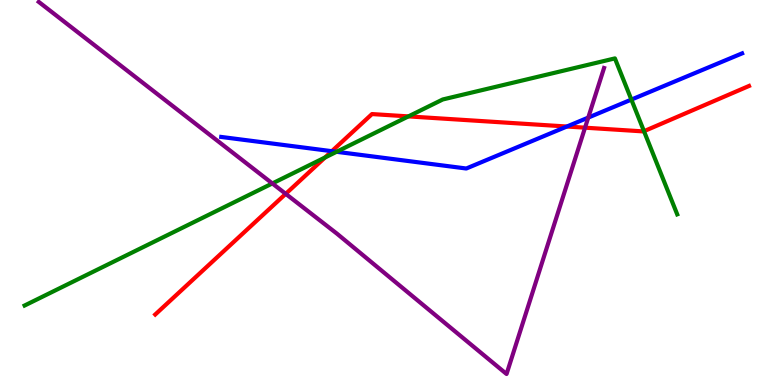[{'lines': ['blue', 'red'], 'intersections': [{'x': 4.28, 'y': 6.07}, {'x': 7.31, 'y': 6.71}]}, {'lines': ['green', 'red'], 'intersections': [{'x': 4.19, 'y': 5.91}, {'x': 5.27, 'y': 6.98}, {'x': 8.31, 'y': 6.59}]}, {'lines': ['purple', 'red'], 'intersections': [{'x': 3.69, 'y': 4.97}, {'x': 7.55, 'y': 6.68}]}, {'lines': ['blue', 'green'], 'intersections': [{'x': 4.34, 'y': 6.06}, {'x': 8.15, 'y': 7.41}]}, {'lines': ['blue', 'purple'], 'intersections': [{'x': 7.59, 'y': 6.95}]}, {'lines': ['green', 'purple'], 'intersections': [{'x': 3.51, 'y': 5.24}]}]